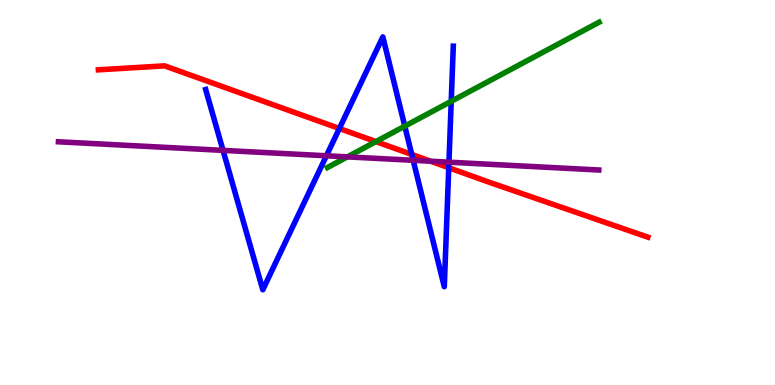[{'lines': ['blue', 'red'], 'intersections': [{'x': 4.38, 'y': 6.66}, {'x': 5.31, 'y': 5.99}, {'x': 5.79, 'y': 5.64}]}, {'lines': ['green', 'red'], 'intersections': [{'x': 4.85, 'y': 6.32}]}, {'lines': ['purple', 'red'], 'intersections': [{'x': 5.56, 'y': 5.81}]}, {'lines': ['blue', 'green'], 'intersections': [{'x': 5.22, 'y': 6.72}, {'x': 5.82, 'y': 7.37}]}, {'lines': ['blue', 'purple'], 'intersections': [{'x': 2.88, 'y': 6.09}, {'x': 4.21, 'y': 5.95}, {'x': 5.33, 'y': 5.84}, {'x': 5.79, 'y': 5.79}]}, {'lines': ['green', 'purple'], 'intersections': [{'x': 4.48, 'y': 5.93}]}]